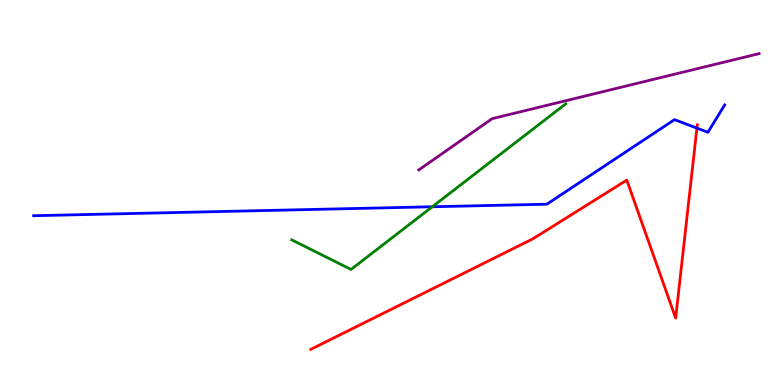[{'lines': ['blue', 'red'], 'intersections': [{'x': 8.99, 'y': 6.67}]}, {'lines': ['green', 'red'], 'intersections': []}, {'lines': ['purple', 'red'], 'intersections': []}, {'lines': ['blue', 'green'], 'intersections': [{'x': 5.58, 'y': 4.63}]}, {'lines': ['blue', 'purple'], 'intersections': []}, {'lines': ['green', 'purple'], 'intersections': []}]